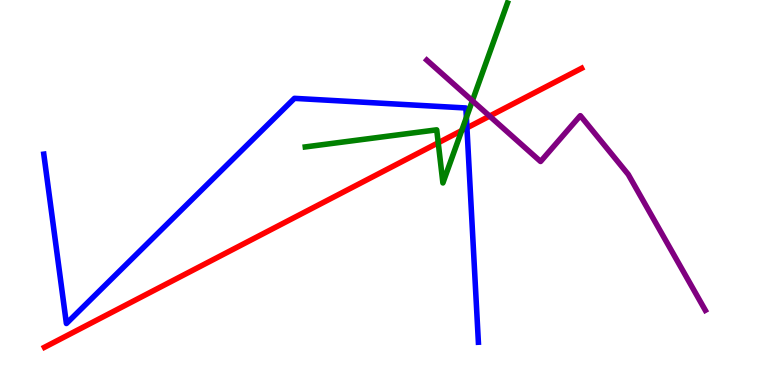[{'lines': ['blue', 'red'], 'intersections': [{'x': 6.03, 'y': 6.68}]}, {'lines': ['green', 'red'], 'intersections': [{'x': 5.65, 'y': 6.29}, {'x': 5.96, 'y': 6.61}]}, {'lines': ['purple', 'red'], 'intersections': [{'x': 6.32, 'y': 6.98}]}, {'lines': ['blue', 'green'], 'intersections': [{'x': 6.02, 'y': 6.95}]}, {'lines': ['blue', 'purple'], 'intersections': []}, {'lines': ['green', 'purple'], 'intersections': [{'x': 6.1, 'y': 7.38}]}]